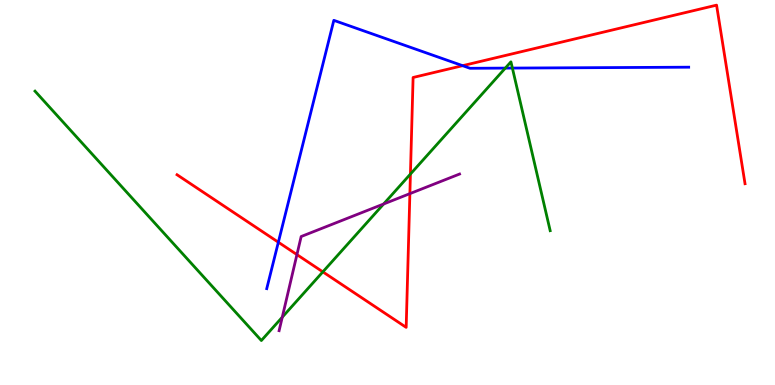[{'lines': ['blue', 'red'], 'intersections': [{'x': 3.59, 'y': 3.71}, {'x': 5.97, 'y': 8.29}]}, {'lines': ['green', 'red'], 'intersections': [{'x': 4.17, 'y': 2.94}, {'x': 5.3, 'y': 5.48}]}, {'lines': ['purple', 'red'], 'intersections': [{'x': 3.83, 'y': 3.39}, {'x': 5.29, 'y': 4.97}]}, {'lines': ['blue', 'green'], 'intersections': [{'x': 6.52, 'y': 8.23}, {'x': 6.61, 'y': 8.23}]}, {'lines': ['blue', 'purple'], 'intersections': []}, {'lines': ['green', 'purple'], 'intersections': [{'x': 3.64, 'y': 1.76}, {'x': 4.95, 'y': 4.7}]}]